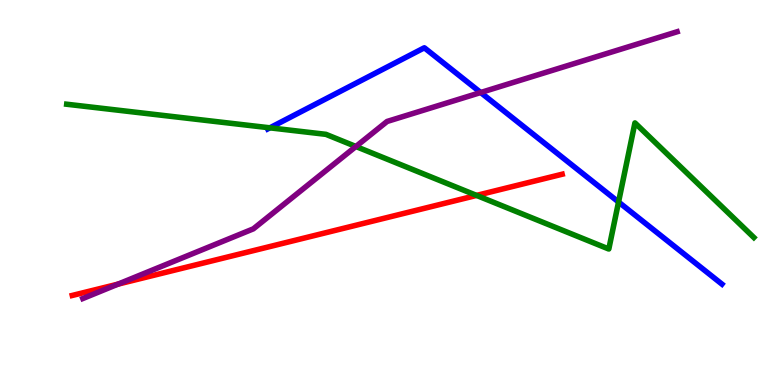[{'lines': ['blue', 'red'], 'intersections': []}, {'lines': ['green', 'red'], 'intersections': [{'x': 6.15, 'y': 4.92}]}, {'lines': ['purple', 'red'], 'intersections': [{'x': 1.52, 'y': 2.62}]}, {'lines': ['blue', 'green'], 'intersections': [{'x': 3.48, 'y': 6.68}, {'x': 7.98, 'y': 4.75}]}, {'lines': ['blue', 'purple'], 'intersections': [{'x': 6.2, 'y': 7.6}]}, {'lines': ['green', 'purple'], 'intersections': [{'x': 4.59, 'y': 6.19}]}]